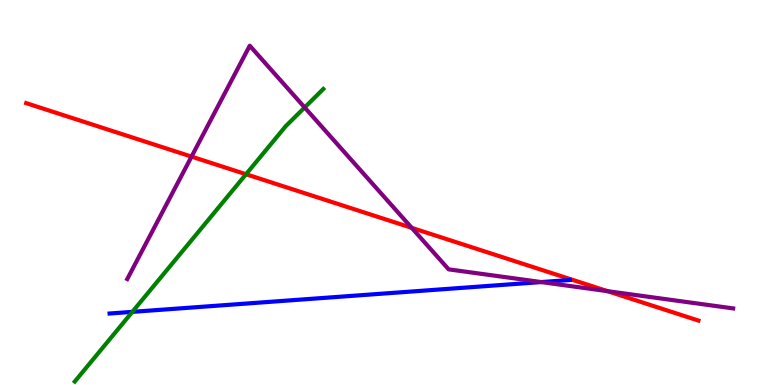[{'lines': ['blue', 'red'], 'intersections': []}, {'lines': ['green', 'red'], 'intersections': [{'x': 3.17, 'y': 5.47}]}, {'lines': ['purple', 'red'], 'intersections': [{'x': 2.47, 'y': 5.93}, {'x': 5.31, 'y': 4.08}, {'x': 7.84, 'y': 2.44}]}, {'lines': ['blue', 'green'], 'intersections': [{'x': 1.71, 'y': 1.9}]}, {'lines': ['blue', 'purple'], 'intersections': [{'x': 6.98, 'y': 2.67}]}, {'lines': ['green', 'purple'], 'intersections': [{'x': 3.93, 'y': 7.21}]}]